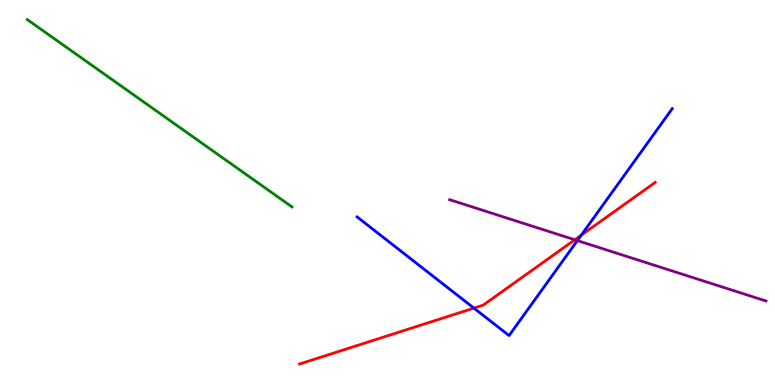[{'lines': ['blue', 'red'], 'intersections': [{'x': 6.12, 'y': 2.0}, {'x': 7.5, 'y': 3.89}]}, {'lines': ['green', 'red'], 'intersections': []}, {'lines': ['purple', 'red'], 'intersections': [{'x': 7.42, 'y': 3.77}]}, {'lines': ['blue', 'green'], 'intersections': []}, {'lines': ['blue', 'purple'], 'intersections': [{'x': 7.45, 'y': 3.75}]}, {'lines': ['green', 'purple'], 'intersections': []}]